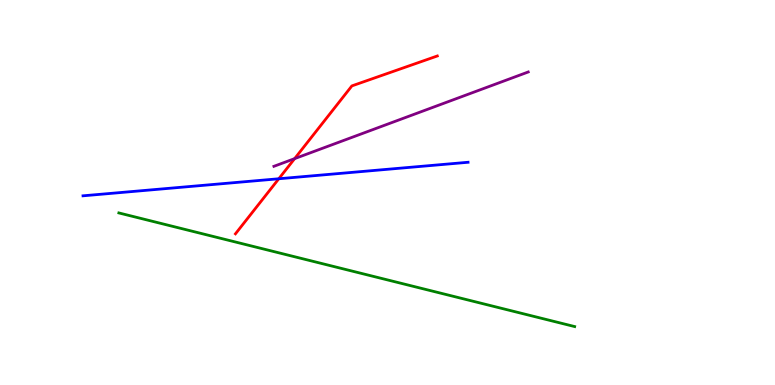[{'lines': ['blue', 'red'], 'intersections': [{'x': 3.6, 'y': 5.36}]}, {'lines': ['green', 'red'], 'intersections': []}, {'lines': ['purple', 'red'], 'intersections': [{'x': 3.8, 'y': 5.88}]}, {'lines': ['blue', 'green'], 'intersections': []}, {'lines': ['blue', 'purple'], 'intersections': []}, {'lines': ['green', 'purple'], 'intersections': []}]